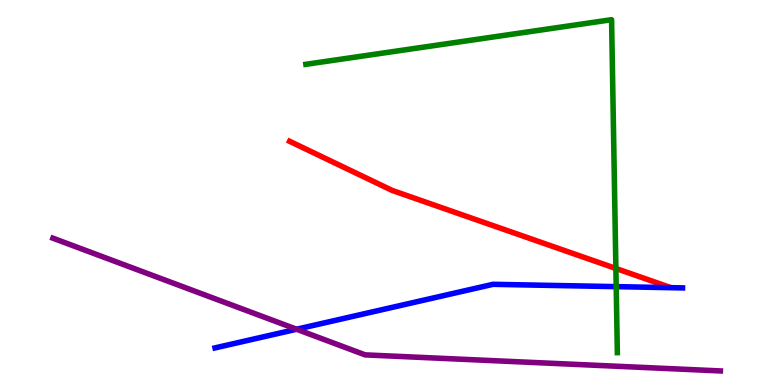[{'lines': ['blue', 'red'], 'intersections': []}, {'lines': ['green', 'red'], 'intersections': [{'x': 7.95, 'y': 3.03}]}, {'lines': ['purple', 'red'], 'intersections': []}, {'lines': ['blue', 'green'], 'intersections': [{'x': 7.95, 'y': 2.55}]}, {'lines': ['blue', 'purple'], 'intersections': [{'x': 3.83, 'y': 1.45}]}, {'lines': ['green', 'purple'], 'intersections': []}]